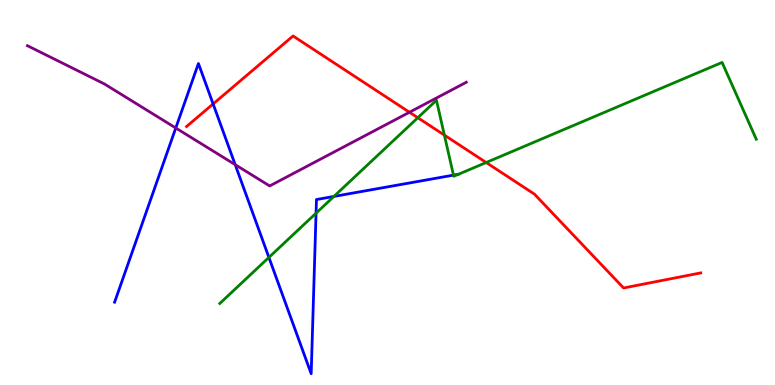[{'lines': ['blue', 'red'], 'intersections': [{'x': 2.75, 'y': 7.3}]}, {'lines': ['green', 'red'], 'intersections': [{'x': 5.39, 'y': 6.94}, {'x': 5.73, 'y': 6.49}, {'x': 6.27, 'y': 5.78}]}, {'lines': ['purple', 'red'], 'intersections': [{'x': 5.28, 'y': 7.08}]}, {'lines': ['blue', 'green'], 'intersections': [{'x': 3.47, 'y': 3.31}, {'x': 4.08, 'y': 4.46}, {'x': 4.31, 'y': 4.9}, {'x': 5.85, 'y': 5.45}]}, {'lines': ['blue', 'purple'], 'intersections': [{'x': 2.27, 'y': 6.68}, {'x': 3.03, 'y': 5.72}]}, {'lines': ['green', 'purple'], 'intersections': []}]